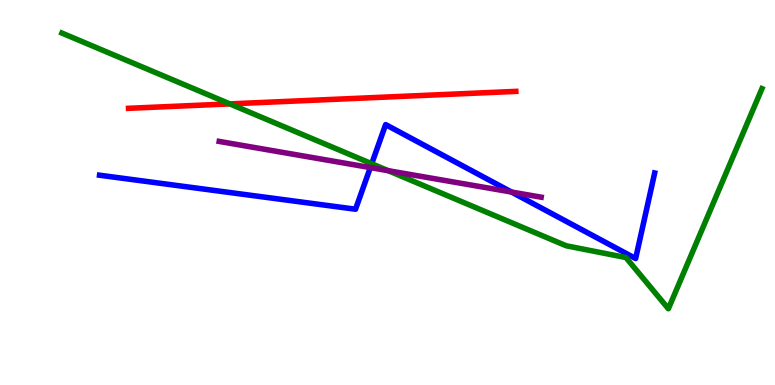[{'lines': ['blue', 'red'], 'intersections': []}, {'lines': ['green', 'red'], 'intersections': [{'x': 2.97, 'y': 7.3}]}, {'lines': ['purple', 'red'], 'intersections': []}, {'lines': ['blue', 'green'], 'intersections': [{'x': 4.8, 'y': 5.75}]}, {'lines': ['blue', 'purple'], 'intersections': [{'x': 4.78, 'y': 5.65}, {'x': 6.6, 'y': 5.01}]}, {'lines': ['green', 'purple'], 'intersections': [{'x': 5.01, 'y': 5.57}]}]